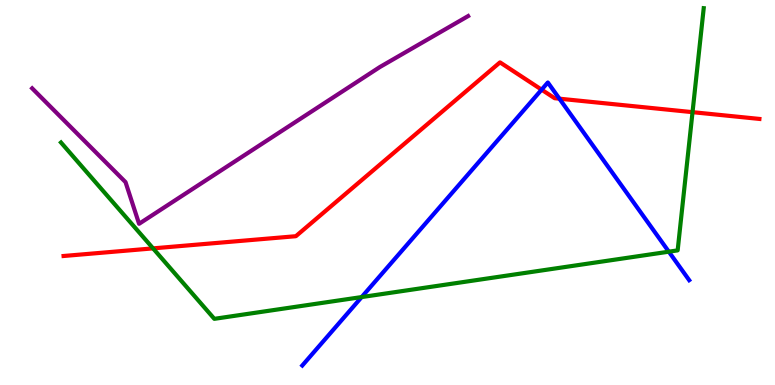[{'lines': ['blue', 'red'], 'intersections': [{'x': 6.99, 'y': 7.67}, {'x': 7.22, 'y': 7.44}]}, {'lines': ['green', 'red'], 'intersections': [{'x': 1.97, 'y': 3.55}, {'x': 8.94, 'y': 7.09}]}, {'lines': ['purple', 'red'], 'intersections': []}, {'lines': ['blue', 'green'], 'intersections': [{'x': 4.67, 'y': 2.28}, {'x': 8.63, 'y': 3.46}]}, {'lines': ['blue', 'purple'], 'intersections': []}, {'lines': ['green', 'purple'], 'intersections': []}]